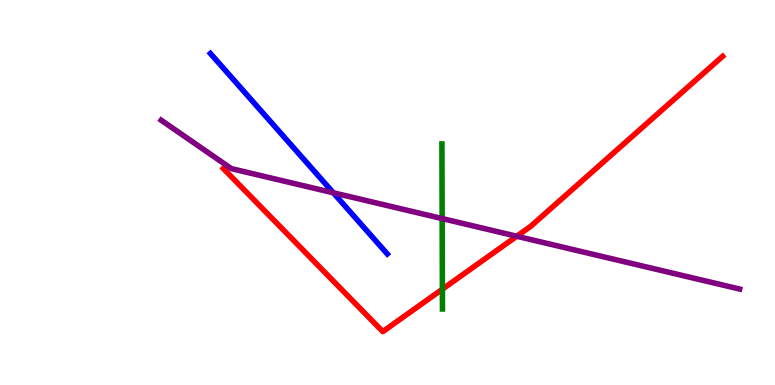[{'lines': ['blue', 'red'], 'intersections': []}, {'lines': ['green', 'red'], 'intersections': [{'x': 5.71, 'y': 2.49}]}, {'lines': ['purple', 'red'], 'intersections': [{'x': 6.67, 'y': 3.86}]}, {'lines': ['blue', 'green'], 'intersections': []}, {'lines': ['blue', 'purple'], 'intersections': [{'x': 4.3, 'y': 4.99}]}, {'lines': ['green', 'purple'], 'intersections': [{'x': 5.71, 'y': 4.32}]}]